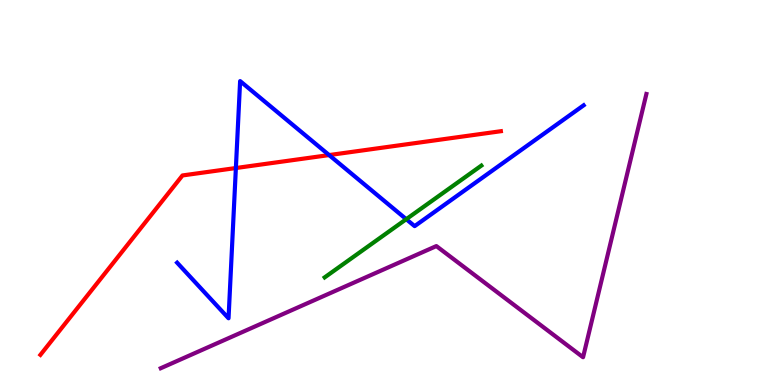[{'lines': ['blue', 'red'], 'intersections': [{'x': 3.04, 'y': 5.64}, {'x': 4.25, 'y': 5.97}]}, {'lines': ['green', 'red'], 'intersections': []}, {'lines': ['purple', 'red'], 'intersections': []}, {'lines': ['blue', 'green'], 'intersections': [{'x': 5.24, 'y': 4.31}]}, {'lines': ['blue', 'purple'], 'intersections': []}, {'lines': ['green', 'purple'], 'intersections': []}]